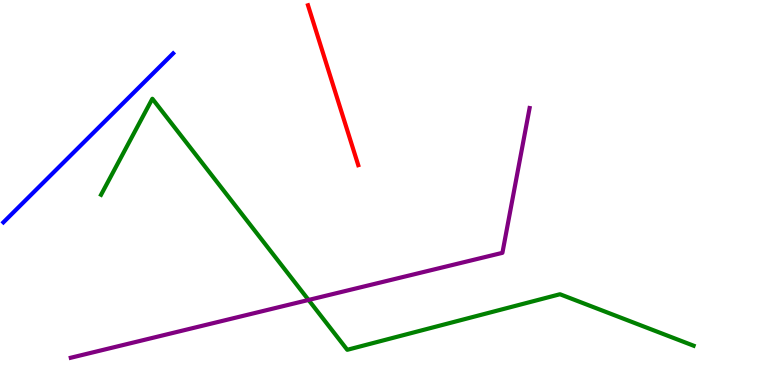[{'lines': ['blue', 'red'], 'intersections': []}, {'lines': ['green', 'red'], 'intersections': []}, {'lines': ['purple', 'red'], 'intersections': []}, {'lines': ['blue', 'green'], 'intersections': []}, {'lines': ['blue', 'purple'], 'intersections': []}, {'lines': ['green', 'purple'], 'intersections': [{'x': 3.98, 'y': 2.21}]}]